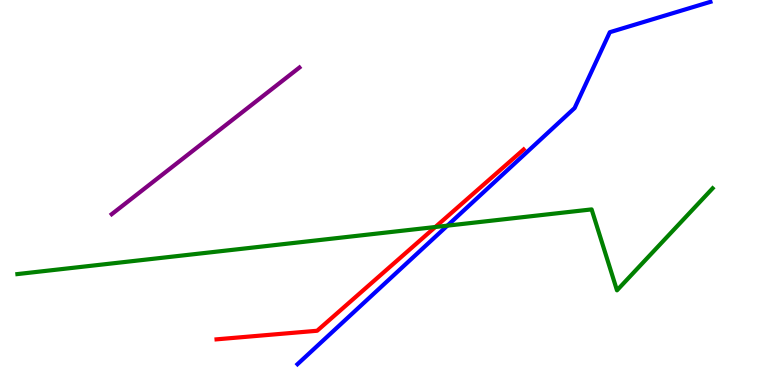[{'lines': ['blue', 'red'], 'intersections': []}, {'lines': ['green', 'red'], 'intersections': [{'x': 5.62, 'y': 4.1}]}, {'lines': ['purple', 'red'], 'intersections': []}, {'lines': ['blue', 'green'], 'intersections': [{'x': 5.77, 'y': 4.14}]}, {'lines': ['blue', 'purple'], 'intersections': []}, {'lines': ['green', 'purple'], 'intersections': []}]